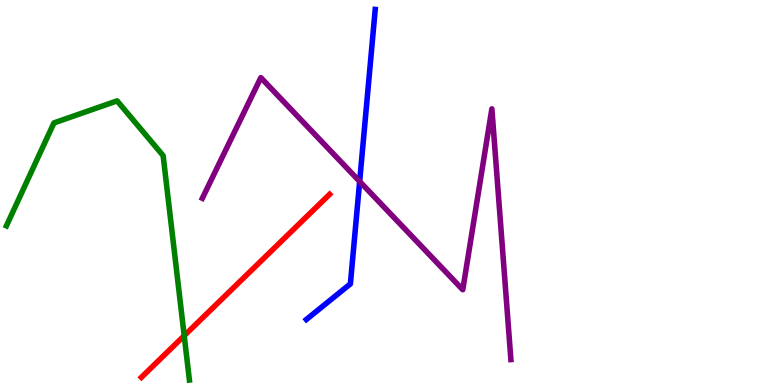[{'lines': ['blue', 'red'], 'intersections': []}, {'lines': ['green', 'red'], 'intersections': [{'x': 2.38, 'y': 1.28}]}, {'lines': ['purple', 'red'], 'intersections': []}, {'lines': ['blue', 'green'], 'intersections': []}, {'lines': ['blue', 'purple'], 'intersections': [{'x': 4.64, 'y': 5.29}]}, {'lines': ['green', 'purple'], 'intersections': []}]